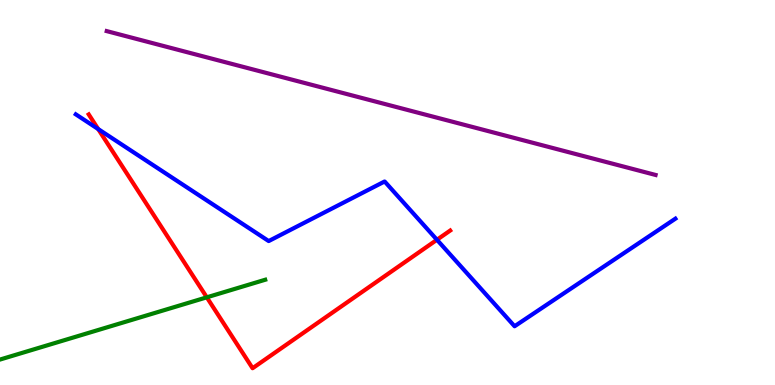[{'lines': ['blue', 'red'], 'intersections': [{'x': 1.27, 'y': 6.65}, {'x': 5.64, 'y': 3.77}]}, {'lines': ['green', 'red'], 'intersections': [{'x': 2.67, 'y': 2.28}]}, {'lines': ['purple', 'red'], 'intersections': []}, {'lines': ['blue', 'green'], 'intersections': []}, {'lines': ['blue', 'purple'], 'intersections': []}, {'lines': ['green', 'purple'], 'intersections': []}]